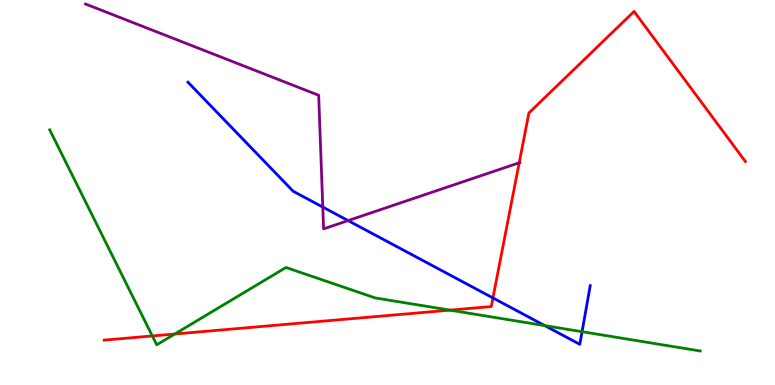[{'lines': ['blue', 'red'], 'intersections': [{'x': 6.36, 'y': 2.26}]}, {'lines': ['green', 'red'], 'intersections': [{'x': 1.97, 'y': 1.27}, {'x': 2.26, 'y': 1.32}, {'x': 5.81, 'y': 1.94}]}, {'lines': ['purple', 'red'], 'intersections': [{'x': 6.7, 'y': 5.77}]}, {'lines': ['blue', 'green'], 'intersections': [{'x': 7.03, 'y': 1.54}, {'x': 7.51, 'y': 1.38}]}, {'lines': ['blue', 'purple'], 'intersections': [{'x': 4.16, 'y': 4.62}, {'x': 4.49, 'y': 4.27}]}, {'lines': ['green', 'purple'], 'intersections': []}]